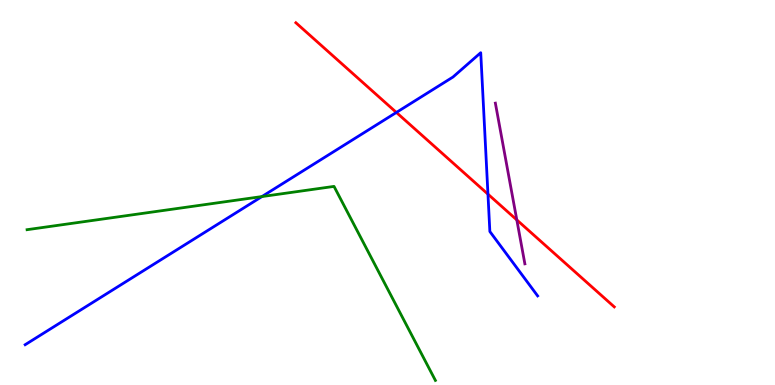[{'lines': ['blue', 'red'], 'intersections': [{'x': 5.11, 'y': 7.08}, {'x': 6.3, 'y': 4.96}]}, {'lines': ['green', 'red'], 'intersections': []}, {'lines': ['purple', 'red'], 'intersections': [{'x': 6.67, 'y': 4.29}]}, {'lines': ['blue', 'green'], 'intersections': [{'x': 3.38, 'y': 4.89}]}, {'lines': ['blue', 'purple'], 'intersections': []}, {'lines': ['green', 'purple'], 'intersections': []}]